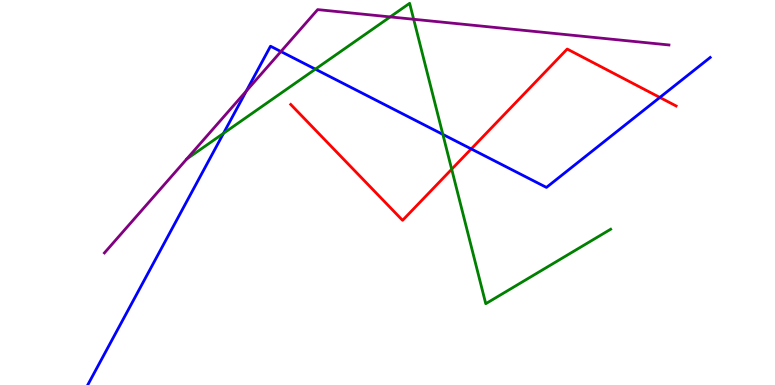[{'lines': ['blue', 'red'], 'intersections': [{'x': 6.08, 'y': 6.13}, {'x': 8.51, 'y': 7.47}]}, {'lines': ['green', 'red'], 'intersections': [{'x': 5.83, 'y': 5.6}]}, {'lines': ['purple', 'red'], 'intersections': []}, {'lines': ['blue', 'green'], 'intersections': [{'x': 2.88, 'y': 6.54}, {'x': 4.07, 'y': 8.2}, {'x': 5.71, 'y': 6.51}]}, {'lines': ['blue', 'purple'], 'intersections': [{'x': 3.18, 'y': 7.64}, {'x': 3.62, 'y': 8.66}]}, {'lines': ['green', 'purple'], 'intersections': [{'x': 5.03, 'y': 9.56}, {'x': 5.34, 'y': 9.5}]}]